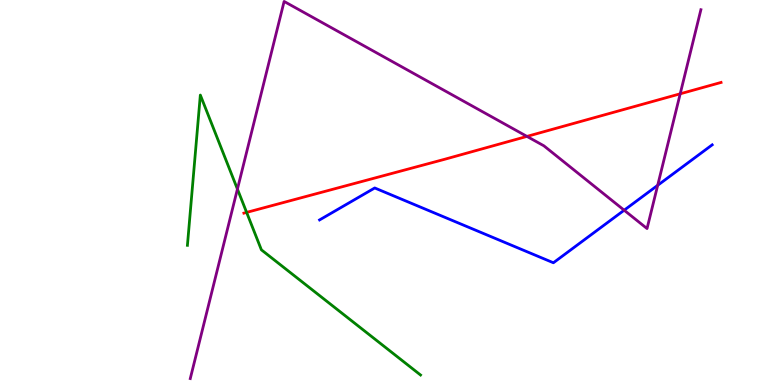[{'lines': ['blue', 'red'], 'intersections': []}, {'lines': ['green', 'red'], 'intersections': [{'x': 3.18, 'y': 4.48}]}, {'lines': ['purple', 'red'], 'intersections': [{'x': 6.8, 'y': 6.46}, {'x': 8.78, 'y': 7.56}]}, {'lines': ['blue', 'green'], 'intersections': []}, {'lines': ['blue', 'purple'], 'intersections': [{'x': 8.05, 'y': 4.54}, {'x': 8.49, 'y': 5.19}]}, {'lines': ['green', 'purple'], 'intersections': [{'x': 3.06, 'y': 5.09}]}]